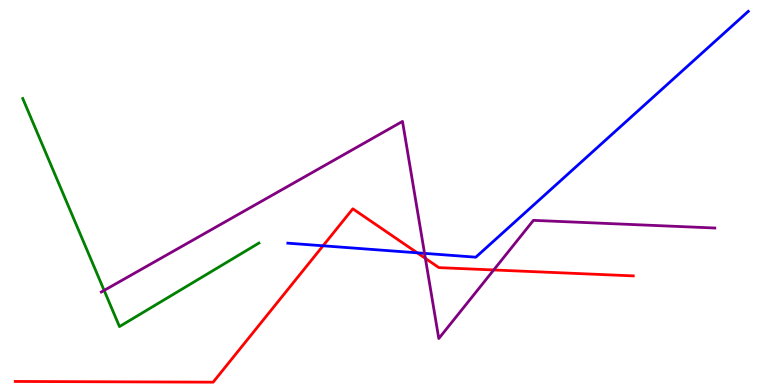[{'lines': ['blue', 'red'], 'intersections': [{'x': 4.17, 'y': 3.62}, {'x': 5.38, 'y': 3.43}]}, {'lines': ['green', 'red'], 'intersections': []}, {'lines': ['purple', 'red'], 'intersections': [{'x': 5.49, 'y': 3.29}, {'x': 6.37, 'y': 2.99}]}, {'lines': ['blue', 'green'], 'intersections': []}, {'lines': ['blue', 'purple'], 'intersections': [{'x': 5.48, 'y': 3.42}]}, {'lines': ['green', 'purple'], 'intersections': [{'x': 1.34, 'y': 2.46}]}]